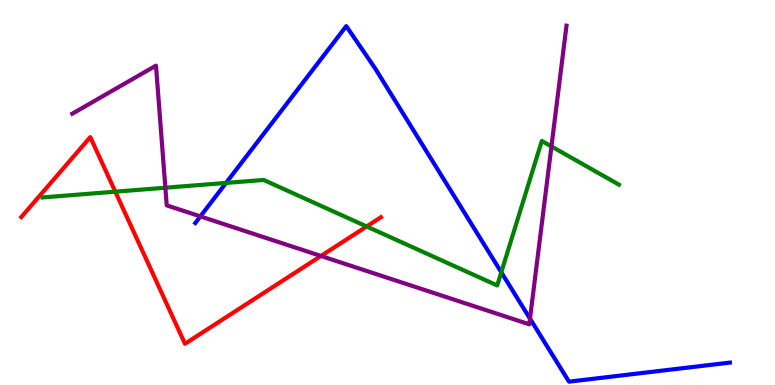[{'lines': ['blue', 'red'], 'intersections': []}, {'lines': ['green', 'red'], 'intersections': [{'x': 1.49, 'y': 5.02}, {'x': 4.73, 'y': 4.12}]}, {'lines': ['purple', 'red'], 'intersections': [{'x': 4.14, 'y': 3.35}]}, {'lines': ['blue', 'green'], 'intersections': [{'x': 2.92, 'y': 5.25}, {'x': 6.47, 'y': 2.93}]}, {'lines': ['blue', 'purple'], 'intersections': [{'x': 2.59, 'y': 4.38}, {'x': 6.84, 'y': 1.72}]}, {'lines': ['green', 'purple'], 'intersections': [{'x': 2.13, 'y': 5.12}, {'x': 7.12, 'y': 6.2}]}]